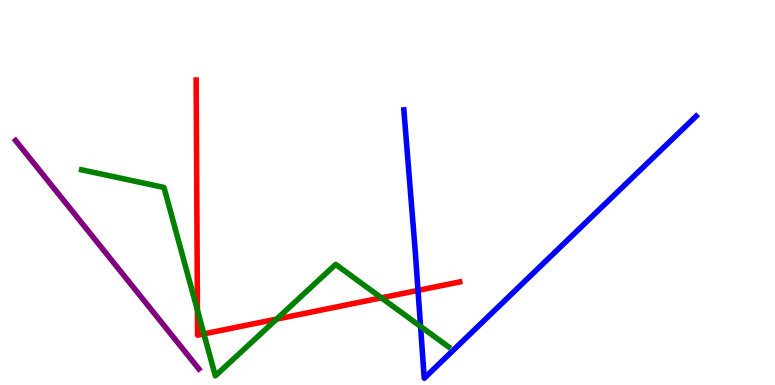[{'lines': ['blue', 'red'], 'intersections': [{'x': 5.39, 'y': 2.46}]}, {'lines': ['green', 'red'], 'intersections': [{'x': 2.55, 'y': 1.94}, {'x': 2.63, 'y': 1.33}, {'x': 3.57, 'y': 1.71}, {'x': 4.92, 'y': 2.26}]}, {'lines': ['purple', 'red'], 'intersections': []}, {'lines': ['blue', 'green'], 'intersections': [{'x': 5.43, 'y': 1.52}]}, {'lines': ['blue', 'purple'], 'intersections': []}, {'lines': ['green', 'purple'], 'intersections': []}]